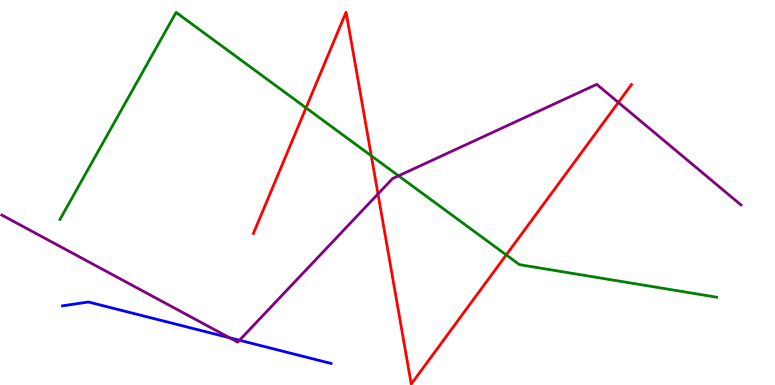[{'lines': ['blue', 'red'], 'intersections': []}, {'lines': ['green', 'red'], 'intersections': [{'x': 3.95, 'y': 7.2}, {'x': 4.79, 'y': 5.95}, {'x': 6.53, 'y': 3.38}]}, {'lines': ['purple', 'red'], 'intersections': [{'x': 4.88, 'y': 4.96}, {'x': 7.98, 'y': 7.34}]}, {'lines': ['blue', 'green'], 'intersections': []}, {'lines': ['blue', 'purple'], 'intersections': [{'x': 2.96, 'y': 1.23}, {'x': 3.09, 'y': 1.16}]}, {'lines': ['green', 'purple'], 'intersections': [{'x': 5.14, 'y': 5.43}]}]